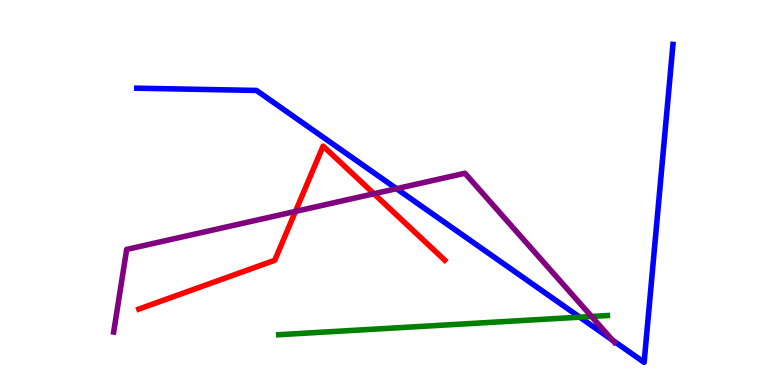[{'lines': ['blue', 'red'], 'intersections': []}, {'lines': ['green', 'red'], 'intersections': []}, {'lines': ['purple', 'red'], 'intersections': [{'x': 3.81, 'y': 4.51}, {'x': 4.82, 'y': 4.97}]}, {'lines': ['blue', 'green'], 'intersections': [{'x': 7.48, 'y': 1.76}]}, {'lines': ['blue', 'purple'], 'intersections': [{'x': 5.12, 'y': 5.1}, {'x': 7.9, 'y': 1.17}]}, {'lines': ['green', 'purple'], 'intersections': [{'x': 7.63, 'y': 1.78}]}]